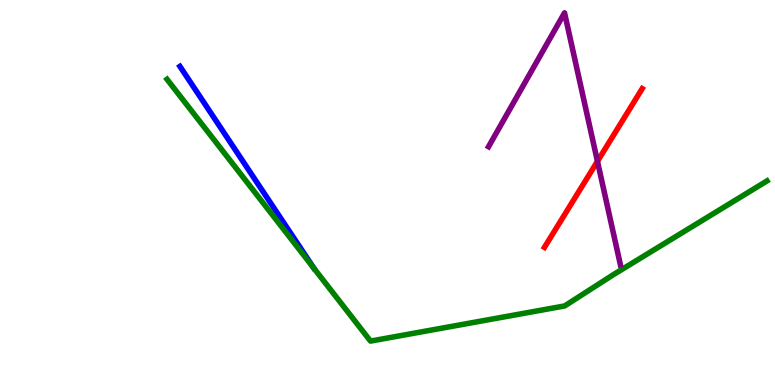[{'lines': ['blue', 'red'], 'intersections': []}, {'lines': ['green', 'red'], 'intersections': []}, {'lines': ['purple', 'red'], 'intersections': [{'x': 7.71, 'y': 5.81}]}, {'lines': ['blue', 'green'], 'intersections': [{'x': 4.05, 'y': 3.03}]}, {'lines': ['blue', 'purple'], 'intersections': []}, {'lines': ['green', 'purple'], 'intersections': []}]